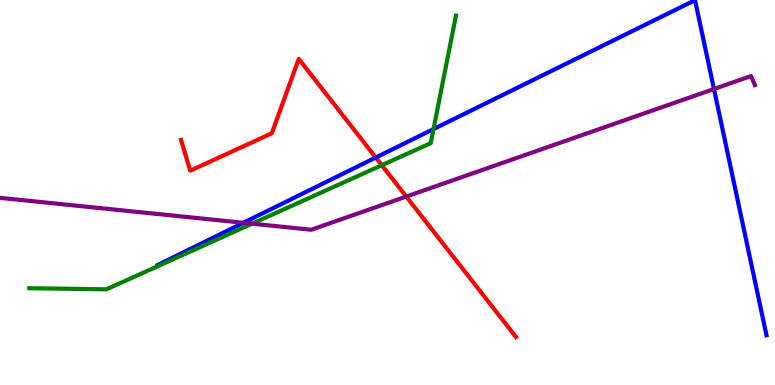[{'lines': ['blue', 'red'], 'intersections': [{'x': 4.85, 'y': 5.91}]}, {'lines': ['green', 'red'], 'intersections': [{'x': 4.93, 'y': 5.71}]}, {'lines': ['purple', 'red'], 'intersections': [{'x': 5.24, 'y': 4.89}]}, {'lines': ['blue', 'green'], 'intersections': [{'x': 5.59, 'y': 6.65}]}, {'lines': ['blue', 'purple'], 'intersections': [{'x': 3.14, 'y': 4.21}, {'x': 9.21, 'y': 7.69}]}, {'lines': ['green', 'purple'], 'intersections': [{'x': 3.25, 'y': 4.19}]}]